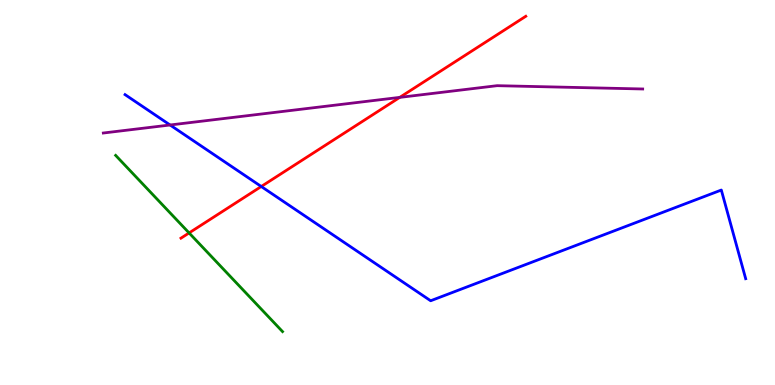[{'lines': ['blue', 'red'], 'intersections': [{'x': 3.37, 'y': 5.16}]}, {'lines': ['green', 'red'], 'intersections': [{'x': 2.44, 'y': 3.95}]}, {'lines': ['purple', 'red'], 'intersections': [{'x': 5.16, 'y': 7.47}]}, {'lines': ['blue', 'green'], 'intersections': []}, {'lines': ['blue', 'purple'], 'intersections': [{'x': 2.19, 'y': 6.75}]}, {'lines': ['green', 'purple'], 'intersections': []}]